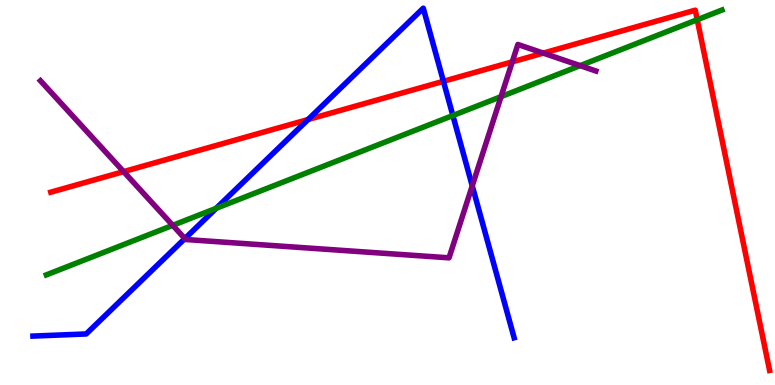[{'lines': ['blue', 'red'], 'intersections': [{'x': 3.98, 'y': 6.9}, {'x': 5.72, 'y': 7.89}]}, {'lines': ['green', 'red'], 'intersections': [{'x': 9.0, 'y': 9.49}]}, {'lines': ['purple', 'red'], 'intersections': [{'x': 1.59, 'y': 5.54}, {'x': 6.61, 'y': 8.39}, {'x': 7.01, 'y': 8.62}]}, {'lines': ['blue', 'green'], 'intersections': [{'x': 2.79, 'y': 4.59}, {'x': 5.84, 'y': 7.0}]}, {'lines': ['blue', 'purple'], 'intersections': [{'x': 2.39, 'y': 3.8}, {'x': 6.09, 'y': 5.17}]}, {'lines': ['green', 'purple'], 'intersections': [{'x': 2.23, 'y': 4.15}, {'x': 6.47, 'y': 7.49}, {'x': 7.49, 'y': 8.3}]}]